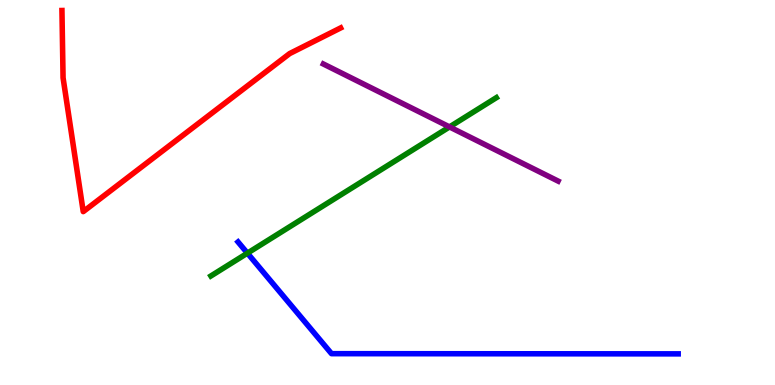[{'lines': ['blue', 'red'], 'intersections': []}, {'lines': ['green', 'red'], 'intersections': []}, {'lines': ['purple', 'red'], 'intersections': []}, {'lines': ['blue', 'green'], 'intersections': [{'x': 3.19, 'y': 3.42}]}, {'lines': ['blue', 'purple'], 'intersections': []}, {'lines': ['green', 'purple'], 'intersections': [{'x': 5.8, 'y': 6.7}]}]